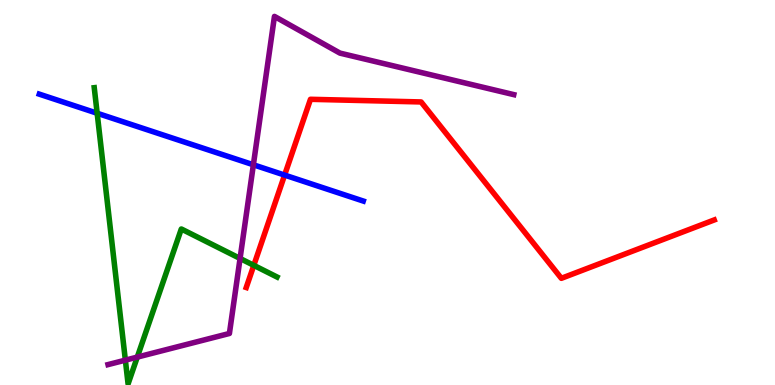[{'lines': ['blue', 'red'], 'intersections': [{'x': 3.67, 'y': 5.45}]}, {'lines': ['green', 'red'], 'intersections': [{'x': 3.27, 'y': 3.11}]}, {'lines': ['purple', 'red'], 'intersections': []}, {'lines': ['blue', 'green'], 'intersections': [{'x': 1.25, 'y': 7.06}]}, {'lines': ['blue', 'purple'], 'intersections': [{'x': 3.27, 'y': 5.72}]}, {'lines': ['green', 'purple'], 'intersections': [{'x': 1.62, 'y': 0.645}, {'x': 1.77, 'y': 0.725}, {'x': 3.1, 'y': 3.29}]}]